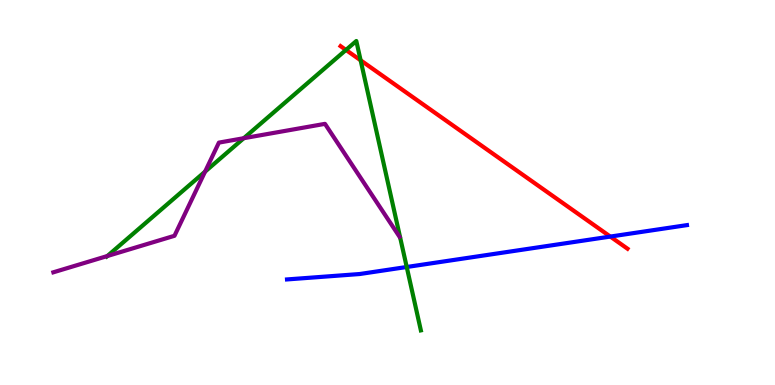[{'lines': ['blue', 'red'], 'intersections': [{'x': 7.87, 'y': 3.86}]}, {'lines': ['green', 'red'], 'intersections': [{'x': 4.46, 'y': 8.7}, {'x': 4.65, 'y': 8.43}]}, {'lines': ['purple', 'red'], 'intersections': []}, {'lines': ['blue', 'green'], 'intersections': [{'x': 5.25, 'y': 3.07}]}, {'lines': ['blue', 'purple'], 'intersections': []}, {'lines': ['green', 'purple'], 'intersections': [{'x': 1.39, 'y': 3.35}, {'x': 2.65, 'y': 5.54}, {'x': 3.15, 'y': 6.41}]}]